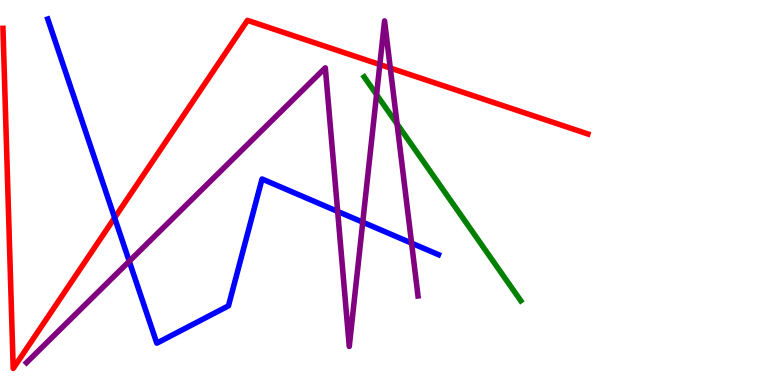[{'lines': ['blue', 'red'], 'intersections': [{'x': 1.48, 'y': 4.34}]}, {'lines': ['green', 'red'], 'intersections': []}, {'lines': ['purple', 'red'], 'intersections': [{'x': 4.9, 'y': 8.32}, {'x': 5.04, 'y': 8.23}]}, {'lines': ['blue', 'green'], 'intersections': []}, {'lines': ['blue', 'purple'], 'intersections': [{'x': 1.67, 'y': 3.21}, {'x': 4.36, 'y': 4.51}, {'x': 4.68, 'y': 4.23}, {'x': 5.31, 'y': 3.69}]}, {'lines': ['green', 'purple'], 'intersections': [{'x': 4.86, 'y': 7.54}, {'x': 5.12, 'y': 6.78}]}]